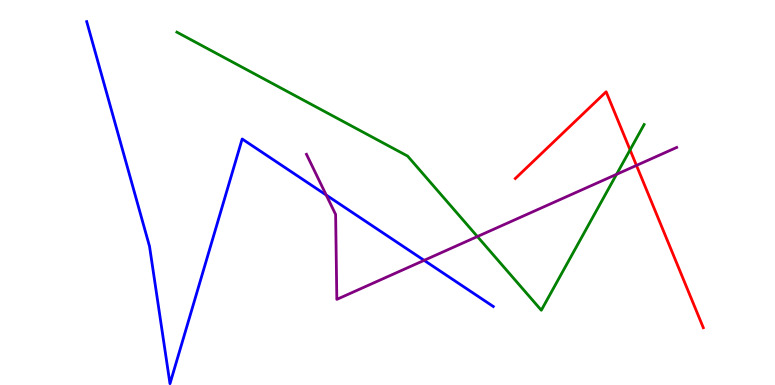[{'lines': ['blue', 'red'], 'intersections': []}, {'lines': ['green', 'red'], 'intersections': [{'x': 8.13, 'y': 6.11}]}, {'lines': ['purple', 'red'], 'intersections': [{'x': 8.21, 'y': 5.7}]}, {'lines': ['blue', 'green'], 'intersections': []}, {'lines': ['blue', 'purple'], 'intersections': [{'x': 4.21, 'y': 4.93}, {'x': 5.47, 'y': 3.24}]}, {'lines': ['green', 'purple'], 'intersections': [{'x': 6.16, 'y': 3.86}, {'x': 7.96, 'y': 5.47}]}]